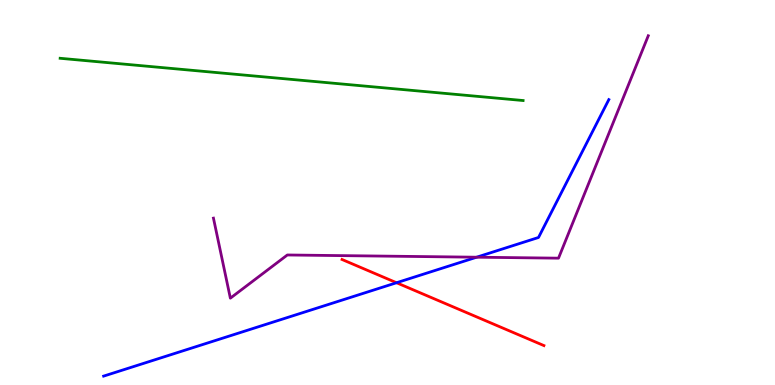[{'lines': ['blue', 'red'], 'intersections': [{'x': 5.12, 'y': 2.66}]}, {'lines': ['green', 'red'], 'intersections': []}, {'lines': ['purple', 'red'], 'intersections': []}, {'lines': ['blue', 'green'], 'intersections': []}, {'lines': ['blue', 'purple'], 'intersections': [{'x': 6.15, 'y': 3.32}]}, {'lines': ['green', 'purple'], 'intersections': []}]